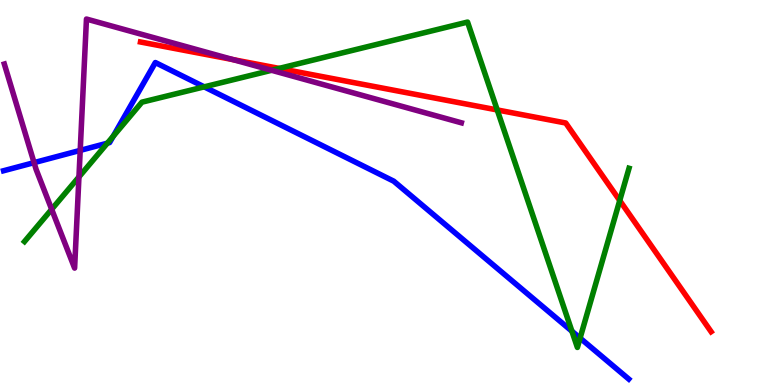[{'lines': ['blue', 'red'], 'intersections': []}, {'lines': ['green', 'red'], 'intersections': [{'x': 3.6, 'y': 8.22}, {'x': 6.42, 'y': 7.14}, {'x': 8.0, 'y': 4.79}]}, {'lines': ['purple', 'red'], 'intersections': [{'x': 3.01, 'y': 8.45}]}, {'lines': ['blue', 'green'], 'intersections': [{'x': 1.39, 'y': 6.28}, {'x': 1.46, 'y': 6.46}, {'x': 2.63, 'y': 7.74}, {'x': 7.38, 'y': 1.4}, {'x': 7.49, 'y': 1.22}]}, {'lines': ['blue', 'purple'], 'intersections': [{'x': 0.44, 'y': 5.78}, {'x': 1.03, 'y': 6.09}]}, {'lines': ['green', 'purple'], 'intersections': [{'x': 0.667, 'y': 4.56}, {'x': 1.02, 'y': 5.4}, {'x': 3.5, 'y': 8.17}]}]